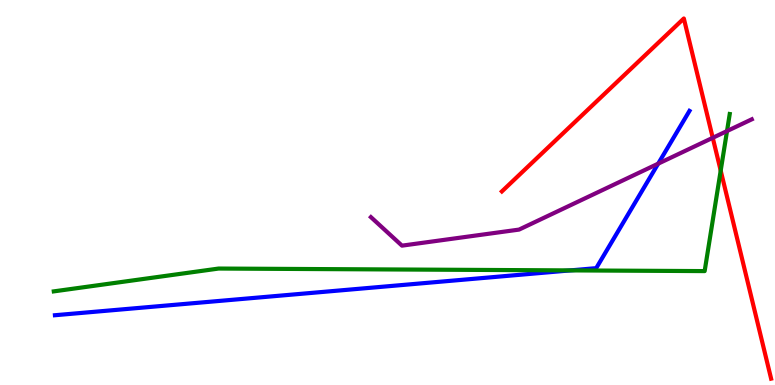[{'lines': ['blue', 'red'], 'intersections': []}, {'lines': ['green', 'red'], 'intersections': [{'x': 9.3, 'y': 5.57}]}, {'lines': ['purple', 'red'], 'intersections': [{'x': 9.2, 'y': 6.42}]}, {'lines': ['blue', 'green'], 'intersections': [{'x': 7.36, 'y': 2.98}]}, {'lines': ['blue', 'purple'], 'intersections': [{'x': 8.49, 'y': 5.75}]}, {'lines': ['green', 'purple'], 'intersections': [{'x': 9.38, 'y': 6.6}]}]